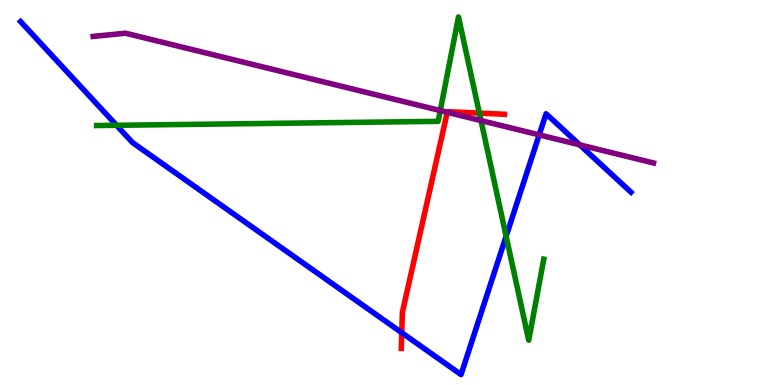[{'lines': ['blue', 'red'], 'intersections': [{'x': 5.18, 'y': 1.36}]}, {'lines': ['green', 'red'], 'intersections': [{'x': 6.19, 'y': 7.06}]}, {'lines': ['purple', 'red'], 'intersections': [{'x': 5.77, 'y': 7.08}]}, {'lines': ['blue', 'green'], 'intersections': [{'x': 1.5, 'y': 6.75}, {'x': 6.53, 'y': 3.86}]}, {'lines': ['blue', 'purple'], 'intersections': [{'x': 6.96, 'y': 6.5}, {'x': 7.48, 'y': 6.24}]}, {'lines': ['green', 'purple'], 'intersections': [{'x': 5.68, 'y': 7.13}, {'x': 6.21, 'y': 6.87}]}]